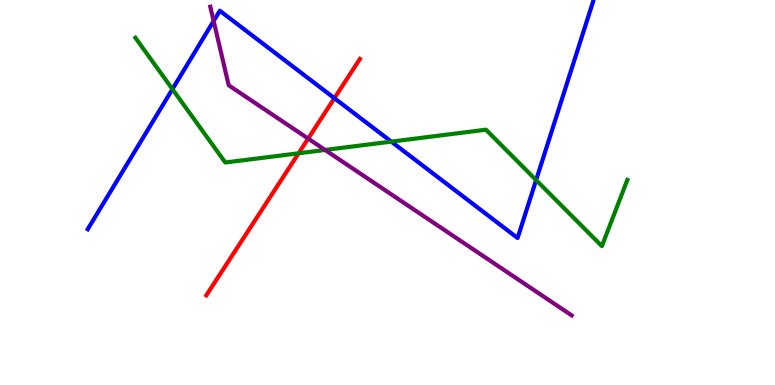[{'lines': ['blue', 'red'], 'intersections': [{'x': 4.31, 'y': 7.45}]}, {'lines': ['green', 'red'], 'intersections': [{'x': 3.85, 'y': 6.02}]}, {'lines': ['purple', 'red'], 'intersections': [{'x': 3.98, 'y': 6.4}]}, {'lines': ['blue', 'green'], 'intersections': [{'x': 2.22, 'y': 7.68}, {'x': 5.05, 'y': 6.32}, {'x': 6.92, 'y': 5.32}]}, {'lines': ['blue', 'purple'], 'intersections': [{'x': 2.76, 'y': 9.46}]}, {'lines': ['green', 'purple'], 'intersections': [{'x': 4.19, 'y': 6.11}]}]